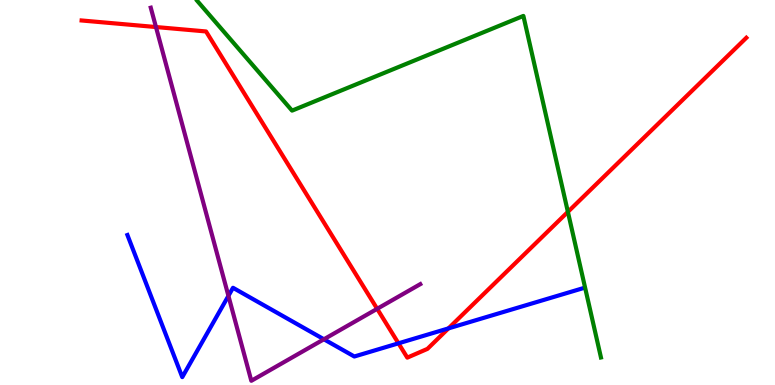[{'lines': ['blue', 'red'], 'intersections': [{'x': 5.14, 'y': 1.08}, {'x': 5.79, 'y': 1.47}]}, {'lines': ['green', 'red'], 'intersections': [{'x': 7.33, 'y': 4.5}]}, {'lines': ['purple', 'red'], 'intersections': [{'x': 2.01, 'y': 9.3}, {'x': 4.87, 'y': 1.98}]}, {'lines': ['blue', 'green'], 'intersections': []}, {'lines': ['blue', 'purple'], 'intersections': [{'x': 2.95, 'y': 2.32}, {'x': 4.18, 'y': 1.19}]}, {'lines': ['green', 'purple'], 'intersections': []}]